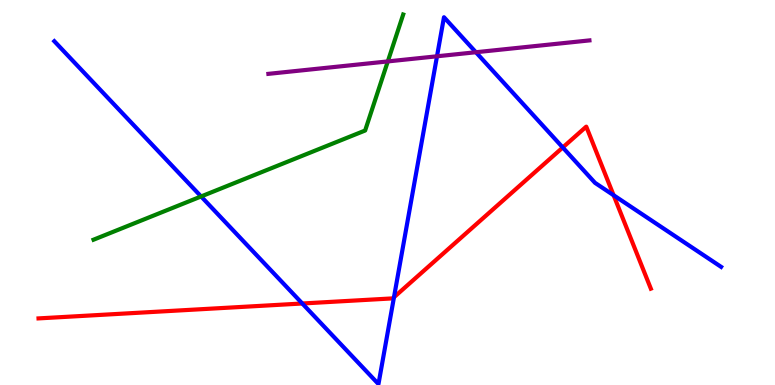[{'lines': ['blue', 'red'], 'intersections': [{'x': 3.9, 'y': 2.12}, {'x': 5.08, 'y': 2.28}, {'x': 7.26, 'y': 6.17}, {'x': 7.92, 'y': 4.93}]}, {'lines': ['green', 'red'], 'intersections': []}, {'lines': ['purple', 'red'], 'intersections': []}, {'lines': ['blue', 'green'], 'intersections': [{'x': 2.59, 'y': 4.9}]}, {'lines': ['blue', 'purple'], 'intersections': [{'x': 5.64, 'y': 8.54}, {'x': 6.14, 'y': 8.64}]}, {'lines': ['green', 'purple'], 'intersections': [{'x': 5.0, 'y': 8.4}]}]